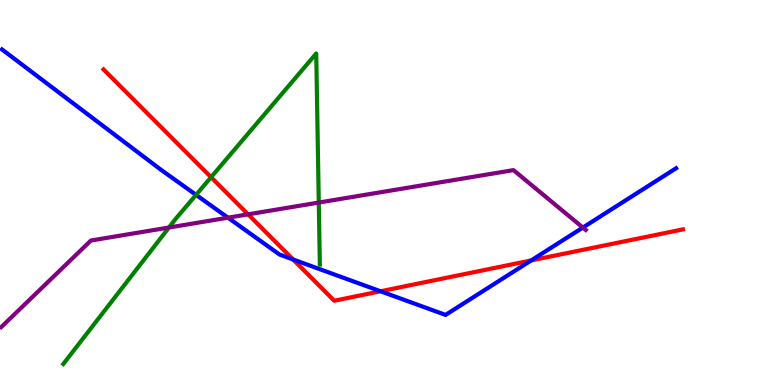[{'lines': ['blue', 'red'], 'intersections': [{'x': 3.78, 'y': 3.26}, {'x': 4.91, 'y': 2.43}, {'x': 6.85, 'y': 3.24}]}, {'lines': ['green', 'red'], 'intersections': [{'x': 2.72, 'y': 5.4}]}, {'lines': ['purple', 'red'], 'intersections': [{'x': 3.2, 'y': 4.43}]}, {'lines': ['blue', 'green'], 'intersections': [{'x': 2.53, 'y': 4.94}]}, {'lines': ['blue', 'purple'], 'intersections': [{'x': 2.94, 'y': 4.35}, {'x': 7.52, 'y': 4.09}]}, {'lines': ['green', 'purple'], 'intersections': [{'x': 2.18, 'y': 4.09}, {'x': 4.11, 'y': 4.74}]}]